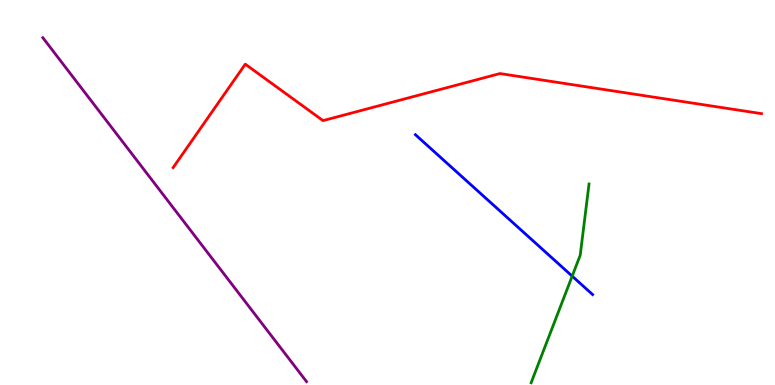[{'lines': ['blue', 'red'], 'intersections': []}, {'lines': ['green', 'red'], 'intersections': []}, {'lines': ['purple', 'red'], 'intersections': []}, {'lines': ['blue', 'green'], 'intersections': [{'x': 7.38, 'y': 2.83}]}, {'lines': ['blue', 'purple'], 'intersections': []}, {'lines': ['green', 'purple'], 'intersections': []}]